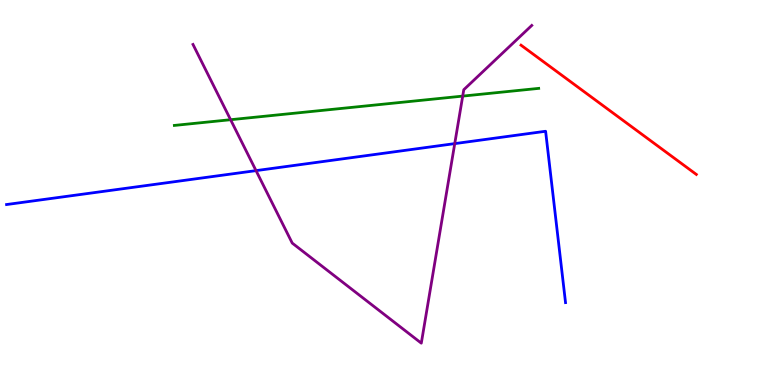[{'lines': ['blue', 'red'], 'intersections': []}, {'lines': ['green', 'red'], 'intersections': []}, {'lines': ['purple', 'red'], 'intersections': []}, {'lines': ['blue', 'green'], 'intersections': []}, {'lines': ['blue', 'purple'], 'intersections': [{'x': 3.3, 'y': 5.57}, {'x': 5.87, 'y': 6.27}]}, {'lines': ['green', 'purple'], 'intersections': [{'x': 2.98, 'y': 6.89}, {'x': 5.97, 'y': 7.5}]}]